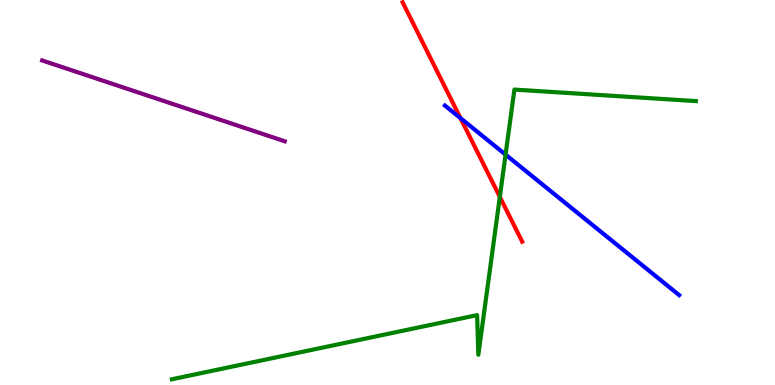[{'lines': ['blue', 'red'], 'intersections': [{'x': 5.94, 'y': 6.93}]}, {'lines': ['green', 'red'], 'intersections': [{'x': 6.45, 'y': 4.89}]}, {'lines': ['purple', 'red'], 'intersections': []}, {'lines': ['blue', 'green'], 'intersections': [{'x': 6.52, 'y': 5.98}]}, {'lines': ['blue', 'purple'], 'intersections': []}, {'lines': ['green', 'purple'], 'intersections': []}]